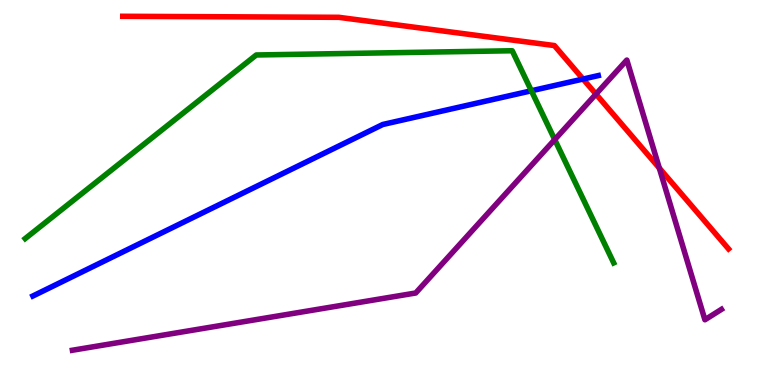[{'lines': ['blue', 'red'], 'intersections': [{'x': 7.52, 'y': 7.95}]}, {'lines': ['green', 'red'], 'intersections': []}, {'lines': ['purple', 'red'], 'intersections': [{'x': 7.69, 'y': 7.56}, {'x': 8.51, 'y': 5.63}]}, {'lines': ['blue', 'green'], 'intersections': [{'x': 6.86, 'y': 7.64}]}, {'lines': ['blue', 'purple'], 'intersections': []}, {'lines': ['green', 'purple'], 'intersections': [{'x': 7.16, 'y': 6.37}]}]